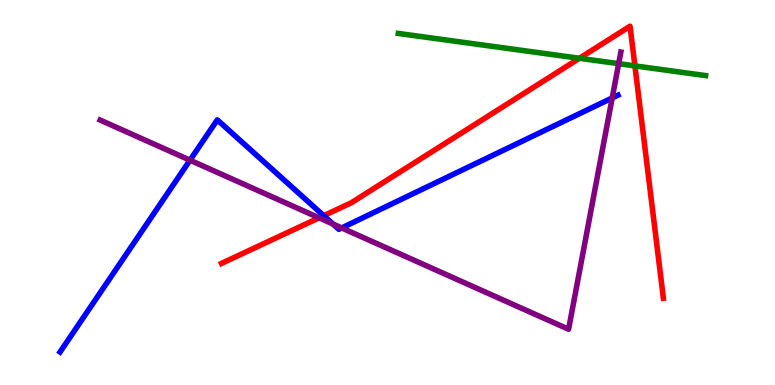[{'lines': ['blue', 'red'], 'intersections': [{'x': 4.18, 'y': 4.4}]}, {'lines': ['green', 'red'], 'intersections': [{'x': 7.48, 'y': 8.49}, {'x': 8.19, 'y': 8.29}]}, {'lines': ['purple', 'red'], 'intersections': [{'x': 4.12, 'y': 4.34}]}, {'lines': ['blue', 'green'], 'intersections': []}, {'lines': ['blue', 'purple'], 'intersections': [{'x': 2.45, 'y': 5.84}, {'x': 4.3, 'y': 4.18}, {'x': 4.41, 'y': 4.08}, {'x': 7.9, 'y': 7.46}]}, {'lines': ['green', 'purple'], 'intersections': [{'x': 7.98, 'y': 8.35}]}]